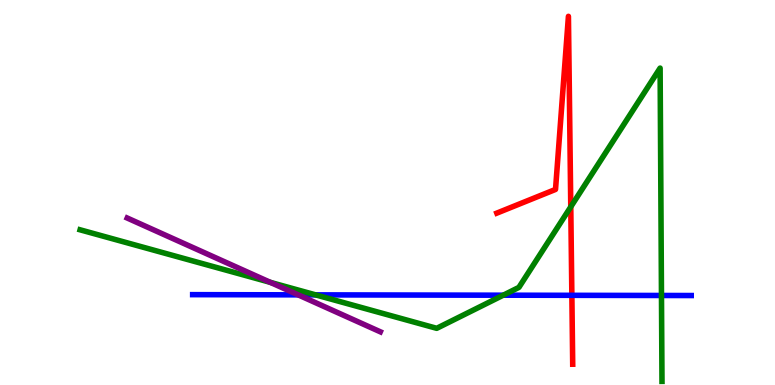[{'lines': ['blue', 'red'], 'intersections': [{'x': 7.38, 'y': 2.33}]}, {'lines': ['green', 'red'], 'intersections': [{'x': 7.36, 'y': 4.63}]}, {'lines': ['purple', 'red'], 'intersections': []}, {'lines': ['blue', 'green'], 'intersections': [{'x': 4.07, 'y': 2.34}, {'x': 6.49, 'y': 2.33}, {'x': 8.54, 'y': 2.33}]}, {'lines': ['blue', 'purple'], 'intersections': [{'x': 3.85, 'y': 2.34}]}, {'lines': ['green', 'purple'], 'intersections': [{'x': 3.49, 'y': 2.67}]}]